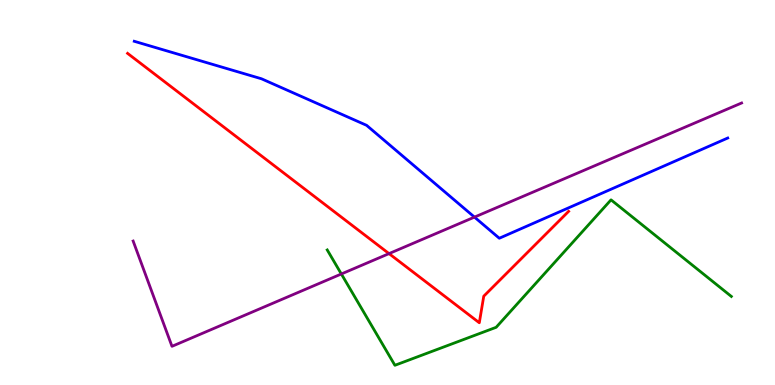[{'lines': ['blue', 'red'], 'intersections': []}, {'lines': ['green', 'red'], 'intersections': []}, {'lines': ['purple', 'red'], 'intersections': [{'x': 5.02, 'y': 3.41}]}, {'lines': ['blue', 'green'], 'intersections': []}, {'lines': ['blue', 'purple'], 'intersections': [{'x': 6.12, 'y': 4.36}]}, {'lines': ['green', 'purple'], 'intersections': [{'x': 4.4, 'y': 2.88}]}]